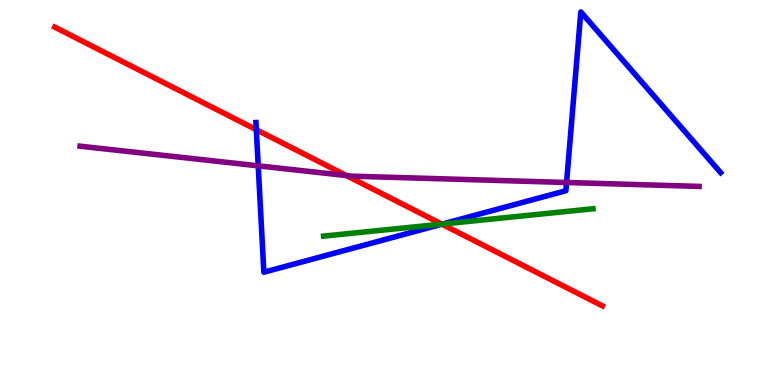[{'lines': ['blue', 'red'], 'intersections': [{'x': 3.31, 'y': 6.63}, {'x': 5.7, 'y': 4.18}]}, {'lines': ['green', 'red'], 'intersections': [{'x': 5.7, 'y': 4.18}]}, {'lines': ['purple', 'red'], 'intersections': [{'x': 4.47, 'y': 5.44}]}, {'lines': ['blue', 'green'], 'intersections': [{'x': 5.71, 'y': 4.18}]}, {'lines': ['blue', 'purple'], 'intersections': [{'x': 3.33, 'y': 5.69}, {'x': 7.31, 'y': 5.26}]}, {'lines': ['green', 'purple'], 'intersections': []}]